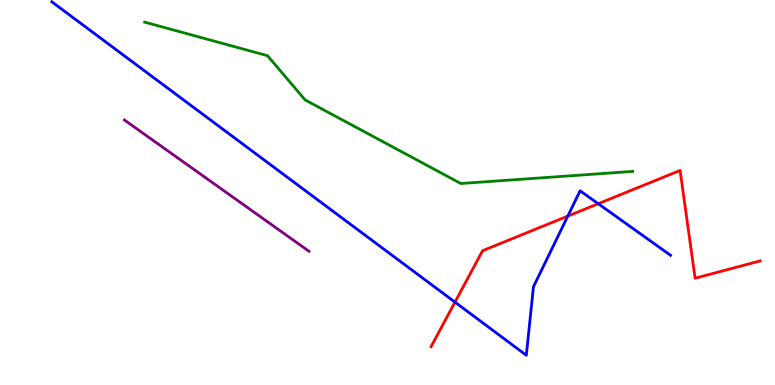[{'lines': ['blue', 'red'], 'intersections': [{'x': 5.87, 'y': 2.15}, {'x': 7.33, 'y': 4.39}, {'x': 7.72, 'y': 4.71}]}, {'lines': ['green', 'red'], 'intersections': []}, {'lines': ['purple', 'red'], 'intersections': []}, {'lines': ['blue', 'green'], 'intersections': []}, {'lines': ['blue', 'purple'], 'intersections': []}, {'lines': ['green', 'purple'], 'intersections': []}]